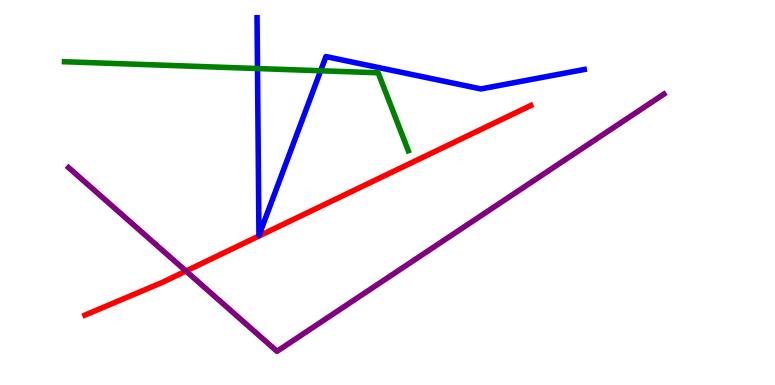[{'lines': ['blue', 'red'], 'intersections': []}, {'lines': ['green', 'red'], 'intersections': []}, {'lines': ['purple', 'red'], 'intersections': [{'x': 2.4, 'y': 2.96}]}, {'lines': ['blue', 'green'], 'intersections': [{'x': 3.32, 'y': 8.22}, {'x': 4.14, 'y': 8.16}]}, {'lines': ['blue', 'purple'], 'intersections': []}, {'lines': ['green', 'purple'], 'intersections': []}]